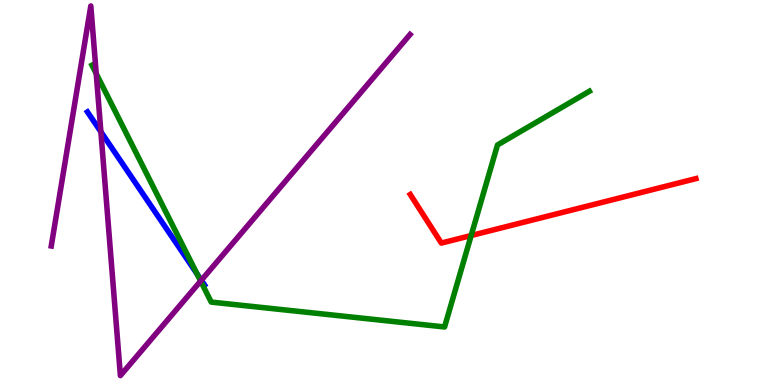[{'lines': ['blue', 'red'], 'intersections': []}, {'lines': ['green', 'red'], 'intersections': [{'x': 6.08, 'y': 3.88}]}, {'lines': ['purple', 'red'], 'intersections': []}, {'lines': ['blue', 'green'], 'intersections': [{'x': 2.54, 'y': 2.88}]}, {'lines': ['blue', 'purple'], 'intersections': [{'x': 1.3, 'y': 6.58}, {'x': 2.6, 'y': 2.72}]}, {'lines': ['green', 'purple'], 'intersections': [{'x': 1.24, 'y': 8.09}, {'x': 2.59, 'y': 2.7}]}]